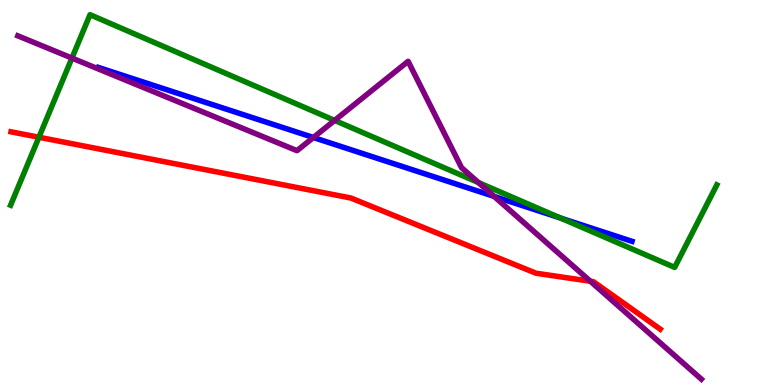[{'lines': ['blue', 'red'], 'intersections': []}, {'lines': ['green', 'red'], 'intersections': [{'x': 0.502, 'y': 6.43}]}, {'lines': ['purple', 'red'], 'intersections': [{'x': 7.62, 'y': 2.69}]}, {'lines': ['blue', 'green'], 'intersections': [{'x': 7.23, 'y': 4.34}]}, {'lines': ['blue', 'purple'], 'intersections': [{'x': 4.04, 'y': 6.43}, {'x': 6.38, 'y': 4.9}]}, {'lines': ['green', 'purple'], 'intersections': [{'x': 0.928, 'y': 8.49}, {'x': 4.32, 'y': 6.87}, {'x': 6.17, 'y': 5.26}]}]